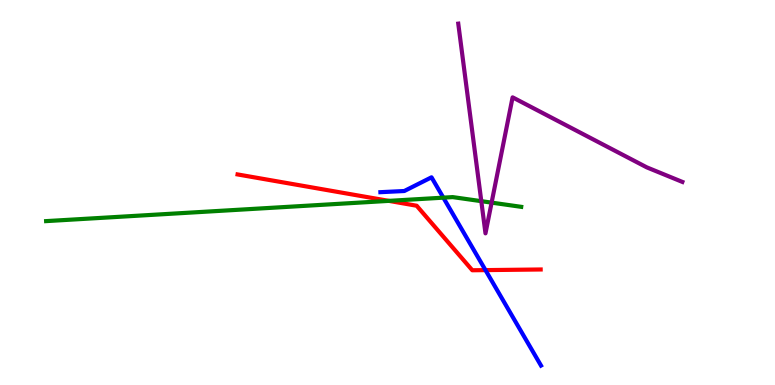[{'lines': ['blue', 'red'], 'intersections': [{'x': 6.26, 'y': 2.98}]}, {'lines': ['green', 'red'], 'intersections': [{'x': 5.02, 'y': 4.78}]}, {'lines': ['purple', 'red'], 'intersections': []}, {'lines': ['blue', 'green'], 'intersections': [{'x': 5.72, 'y': 4.87}]}, {'lines': ['blue', 'purple'], 'intersections': []}, {'lines': ['green', 'purple'], 'intersections': [{'x': 6.21, 'y': 4.77}, {'x': 6.34, 'y': 4.74}]}]